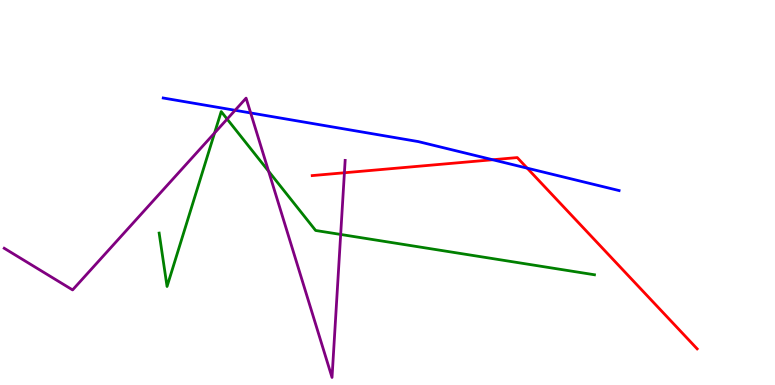[{'lines': ['blue', 'red'], 'intersections': [{'x': 6.36, 'y': 5.85}, {'x': 6.8, 'y': 5.63}]}, {'lines': ['green', 'red'], 'intersections': []}, {'lines': ['purple', 'red'], 'intersections': [{'x': 4.44, 'y': 5.51}]}, {'lines': ['blue', 'green'], 'intersections': []}, {'lines': ['blue', 'purple'], 'intersections': [{'x': 3.03, 'y': 7.14}, {'x': 3.23, 'y': 7.07}]}, {'lines': ['green', 'purple'], 'intersections': [{'x': 2.77, 'y': 6.55}, {'x': 2.93, 'y': 6.91}, {'x': 3.47, 'y': 5.55}, {'x': 4.4, 'y': 3.91}]}]